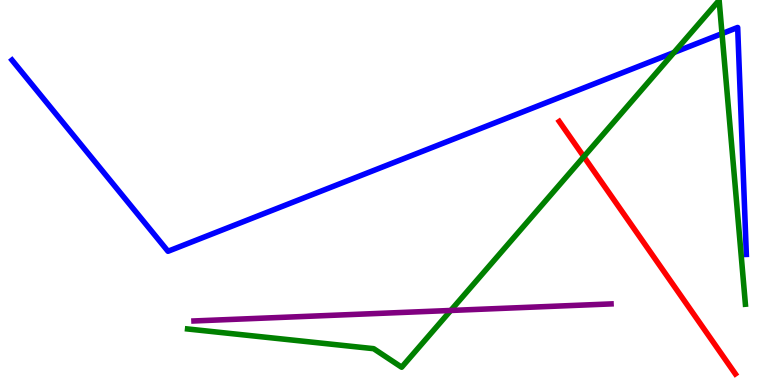[{'lines': ['blue', 'red'], 'intersections': []}, {'lines': ['green', 'red'], 'intersections': [{'x': 7.53, 'y': 5.93}]}, {'lines': ['purple', 'red'], 'intersections': []}, {'lines': ['blue', 'green'], 'intersections': [{'x': 8.7, 'y': 8.64}, {'x': 9.32, 'y': 9.13}]}, {'lines': ['blue', 'purple'], 'intersections': []}, {'lines': ['green', 'purple'], 'intersections': [{'x': 5.82, 'y': 1.94}]}]